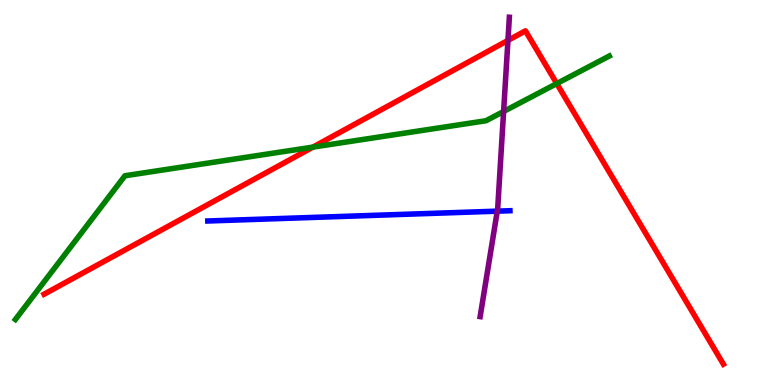[{'lines': ['blue', 'red'], 'intersections': []}, {'lines': ['green', 'red'], 'intersections': [{'x': 4.04, 'y': 6.18}, {'x': 7.18, 'y': 7.83}]}, {'lines': ['purple', 'red'], 'intersections': [{'x': 6.55, 'y': 8.95}]}, {'lines': ['blue', 'green'], 'intersections': []}, {'lines': ['blue', 'purple'], 'intersections': [{'x': 6.42, 'y': 4.52}]}, {'lines': ['green', 'purple'], 'intersections': [{'x': 6.5, 'y': 7.1}]}]